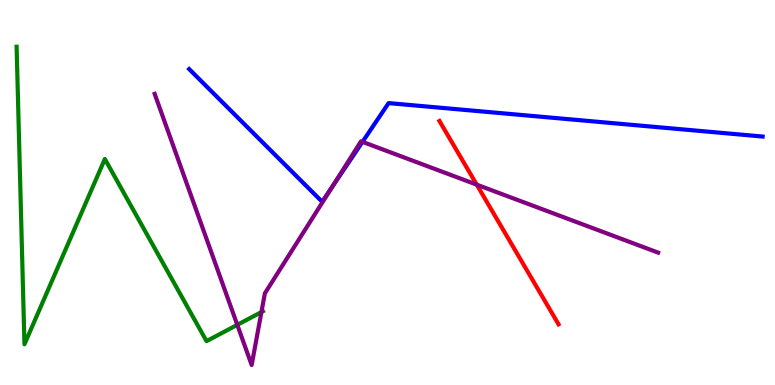[{'lines': ['blue', 'red'], 'intersections': []}, {'lines': ['green', 'red'], 'intersections': []}, {'lines': ['purple', 'red'], 'intersections': [{'x': 6.15, 'y': 5.2}]}, {'lines': ['blue', 'green'], 'intersections': []}, {'lines': ['blue', 'purple'], 'intersections': [{'x': 4.29, 'y': 5.15}, {'x': 4.68, 'y': 6.31}]}, {'lines': ['green', 'purple'], 'intersections': [{'x': 3.06, 'y': 1.56}, {'x': 3.37, 'y': 1.89}]}]